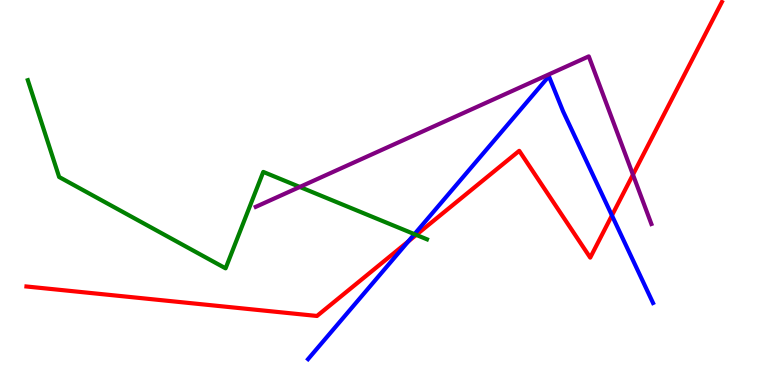[{'lines': ['blue', 'red'], 'intersections': [{'x': 5.27, 'y': 3.73}, {'x': 7.9, 'y': 4.4}]}, {'lines': ['green', 'red'], 'intersections': [{'x': 5.37, 'y': 3.9}]}, {'lines': ['purple', 'red'], 'intersections': [{'x': 8.17, 'y': 5.46}]}, {'lines': ['blue', 'green'], 'intersections': [{'x': 5.35, 'y': 3.92}]}, {'lines': ['blue', 'purple'], 'intersections': []}, {'lines': ['green', 'purple'], 'intersections': [{'x': 3.87, 'y': 5.14}]}]